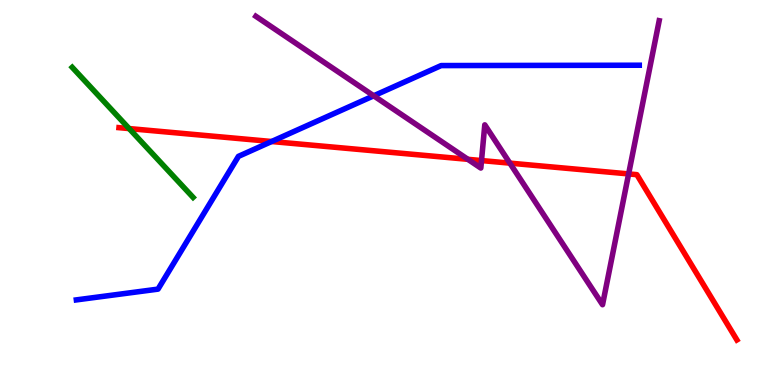[{'lines': ['blue', 'red'], 'intersections': [{'x': 3.5, 'y': 6.32}]}, {'lines': ['green', 'red'], 'intersections': [{'x': 1.67, 'y': 6.66}]}, {'lines': ['purple', 'red'], 'intersections': [{'x': 6.04, 'y': 5.86}, {'x': 6.21, 'y': 5.83}, {'x': 6.58, 'y': 5.76}, {'x': 8.11, 'y': 5.48}]}, {'lines': ['blue', 'green'], 'intersections': []}, {'lines': ['blue', 'purple'], 'intersections': [{'x': 4.82, 'y': 7.51}]}, {'lines': ['green', 'purple'], 'intersections': []}]